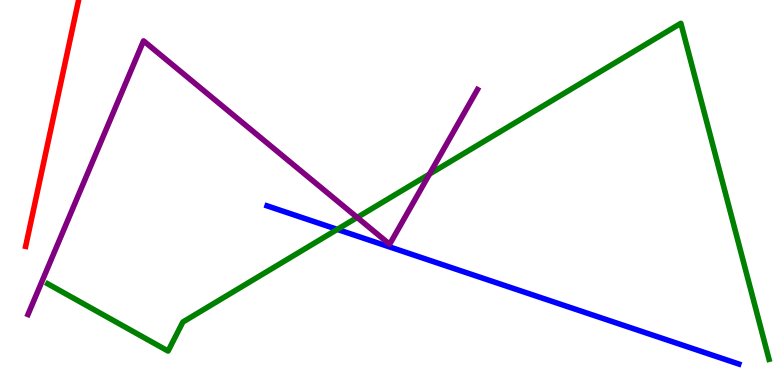[{'lines': ['blue', 'red'], 'intersections': []}, {'lines': ['green', 'red'], 'intersections': []}, {'lines': ['purple', 'red'], 'intersections': []}, {'lines': ['blue', 'green'], 'intersections': [{'x': 4.35, 'y': 4.04}]}, {'lines': ['blue', 'purple'], 'intersections': []}, {'lines': ['green', 'purple'], 'intersections': [{'x': 4.61, 'y': 4.35}, {'x': 5.54, 'y': 5.48}]}]